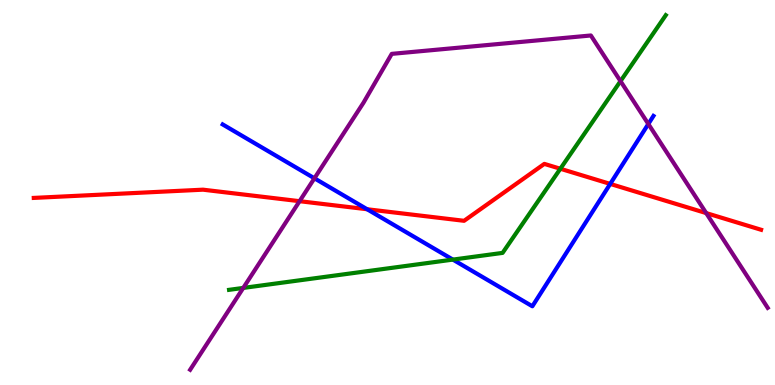[{'lines': ['blue', 'red'], 'intersections': [{'x': 4.74, 'y': 4.57}, {'x': 7.87, 'y': 5.22}]}, {'lines': ['green', 'red'], 'intersections': [{'x': 7.23, 'y': 5.62}]}, {'lines': ['purple', 'red'], 'intersections': [{'x': 3.87, 'y': 4.77}, {'x': 9.11, 'y': 4.47}]}, {'lines': ['blue', 'green'], 'intersections': [{'x': 5.84, 'y': 3.26}]}, {'lines': ['blue', 'purple'], 'intersections': [{'x': 4.06, 'y': 5.37}, {'x': 8.37, 'y': 6.78}]}, {'lines': ['green', 'purple'], 'intersections': [{'x': 3.14, 'y': 2.52}, {'x': 8.01, 'y': 7.89}]}]